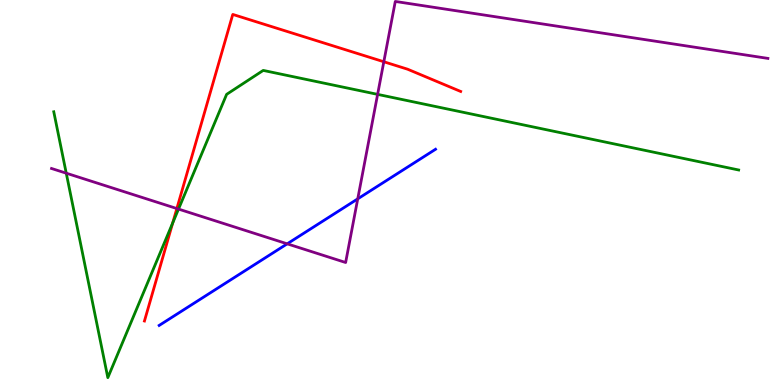[{'lines': ['blue', 'red'], 'intersections': []}, {'lines': ['green', 'red'], 'intersections': [{'x': 2.23, 'y': 4.21}]}, {'lines': ['purple', 'red'], 'intersections': [{'x': 2.28, 'y': 4.58}, {'x': 4.95, 'y': 8.4}]}, {'lines': ['blue', 'green'], 'intersections': []}, {'lines': ['blue', 'purple'], 'intersections': [{'x': 3.71, 'y': 3.67}, {'x': 4.62, 'y': 4.83}]}, {'lines': ['green', 'purple'], 'intersections': [{'x': 0.855, 'y': 5.5}, {'x': 2.3, 'y': 4.57}, {'x': 4.87, 'y': 7.55}]}]